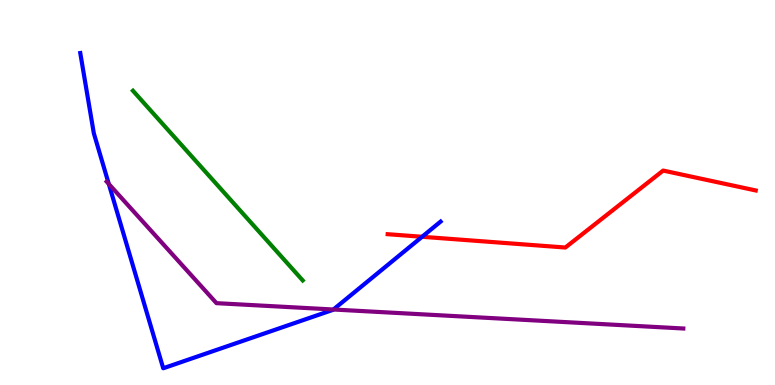[{'lines': ['blue', 'red'], 'intersections': [{'x': 5.45, 'y': 3.85}]}, {'lines': ['green', 'red'], 'intersections': []}, {'lines': ['purple', 'red'], 'intersections': []}, {'lines': ['blue', 'green'], 'intersections': []}, {'lines': ['blue', 'purple'], 'intersections': [{'x': 1.4, 'y': 5.22}, {'x': 4.3, 'y': 1.96}]}, {'lines': ['green', 'purple'], 'intersections': []}]